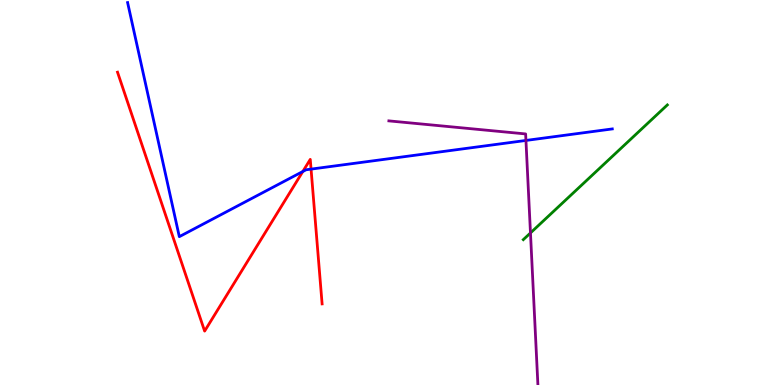[{'lines': ['blue', 'red'], 'intersections': [{'x': 3.91, 'y': 5.55}, {'x': 4.01, 'y': 5.61}]}, {'lines': ['green', 'red'], 'intersections': []}, {'lines': ['purple', 'red'], 'intersections': []}, {'lines': ['blue', 'green'], 'intersections': []}, {'lines': ['blue', 'purple'], 'intersections': [{'x': 6.79, 'y': 6.35}]}, {'lines': ['green', 'purple'], 'intersections': [{'x': 6.84, 'y': 3.95}]}]